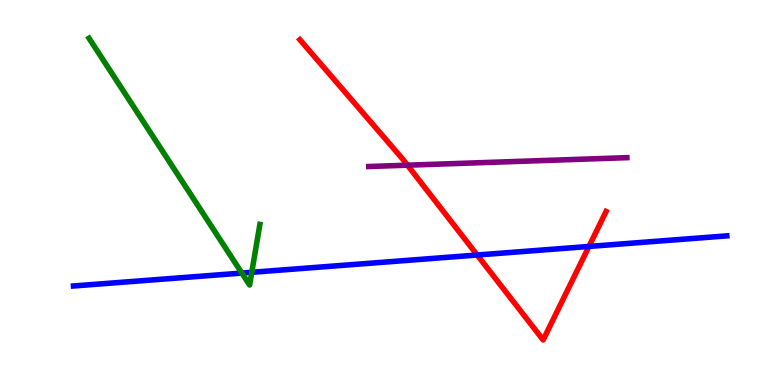[{'lines': ['blue', 'red'], 'intersections': [{'x': 6.16, 'y': 3.38}, {'x': 7.6, 'y': 3.6}]}, {'lines': ['green', 'red'], 'intersections': []}, {'lines': ['purple', 'red'], 'intersections': [{'x': 5.26, 'y': 5.71}]}, {'lines': ['blue', 'green'], 'intersections': [{'x': 3.12, 'y': 2.91}, {'x': 3.25, 'y': 2.93}]}, {'lines': ['blue', 'purple'], 'intersections': []}, {'lines': ['green', 'purple'], 'intersections': []}]